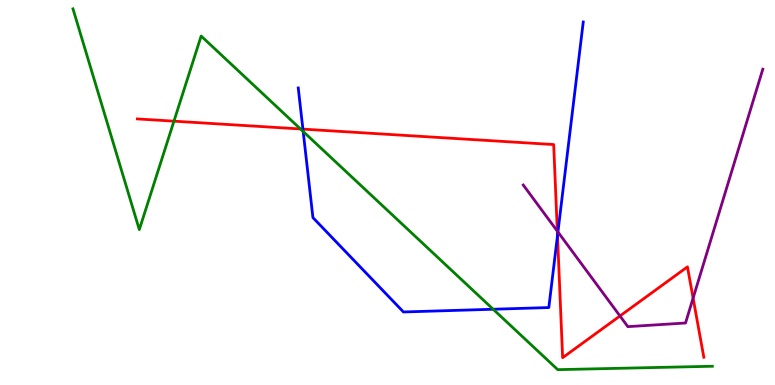[{'lines': ['blue', 'red'], 'intersections': [{'x': 3.91, 'y': 6.65}, {'x': 7.19, 'y': 3.88}]}, {'lines': ['green', 'red'], 'intersections': [{'x': 2.24, 'y': 6.85}, {'x': 3.88, 'y': 6.65}]}, {'lines': ['purple', 'red'], 'intersections': [{'x': 7.19, 'y': 4.0}, {'x': 8.0, 'y': 1.79}, {'x': 8.94, 'y': 2.26}]}, {'lines': ['blue', 'green'], 'intersections': [{'x': 3.91, 'y': 6.58}, {'x': 6.36, 'y': 1.97}]}, {'lines': ['blue', 'purple'], 'intersections': [{'x': 7.2, 'y': 3.97}]}, {'lines': ['green', 'purple'], 'intersections': []}]